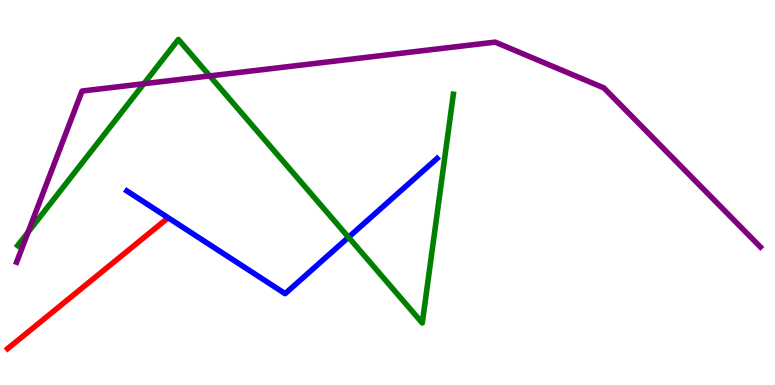[{'lines': ['blue', 'red'], 'intersections': []}, {'lines': ['green', 'red'], 'intersections': []}, {'lines': ['purple', 'red'], 'intersections': []}, {'lines': ['blue', 'green'], 'intersections': [{'x': 4.5, 'y': 3.84}]}, {'lines': ['blue', 'purple'], 'intersections': []}, {'lines': ['green', 'purple'], 'intersections': [{'x': 0.362, 'y': 3.97}, {'x': 1.86, 'y': 7.83}, {'x': 2.71, 'y': 8.03}]}]